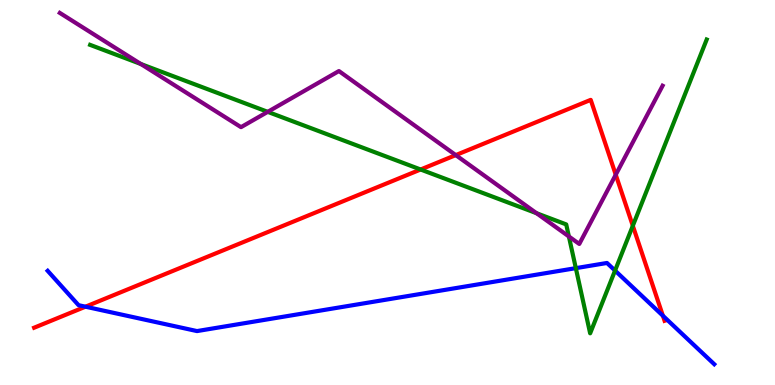[{'lines': ['blue', 'red'], 'intersections': [{'x': 1.1, 'y': 2.03}, {'x': 8.55, 'y': 1.8}]}, {'lines': ['green', 'red'], 'intersections': [{'x': 5.43, 'y': 5.6}, {'x': 8.17, 'y': 4.14}]}, {'lines': ['purple', 'red'], 'intersections': [{'x': 5.88, 'y': 5.97}, {'x': 7.95, 'y': 5.46}]}, {'lines': ['blue', 'green'], 'intersections': [{'x': 7.43, 'y': 3.04}, {'x': 7.94, 'y': 2.97}]}, {'lines': ['blue', 'purple'], 'intersections': []}, {'lines': ['green', 'purple'], 'intersections': [{'x': 1.82, 'y': 8.34}, {'x': 3.45, 'y': 7.09}, {'x': 6.92, 'y': 4.46}, {'x': 7.34, 'y': 3.86}]}]